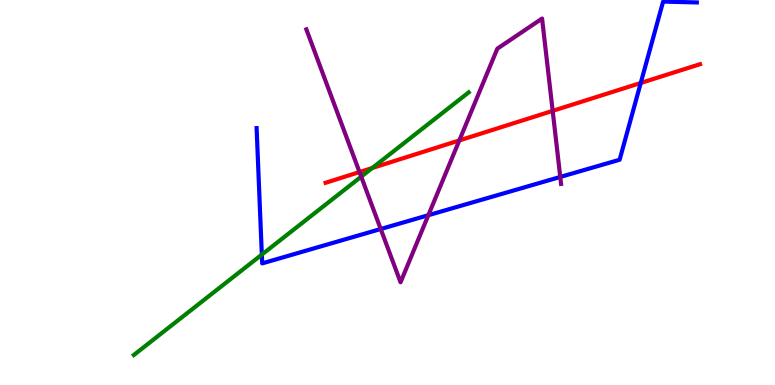[{'lines': ['blue', 'red'], 'intersections': [{'x': 8.27, 'y': 7.84}]}, {'lines': ['green', 'red'], 'intersections': [{'x': 4.8, 'y': 5.64}]}, {'lines': ['purple', 'red'], 'intersections': [{'x': 4.64, 'y': 5.53}, {'x': 5.93, 'y': 6.35}, {'x': 7.13, 'y': 7.12}]}, {'lines': ['blue', 'green'], 'intersections': [{'x': 3.38, 'y': 3.39}]}, {'lines': ['blue', 'purple'], 'intersections': [{'x': 4.91, 'y': 4.05}, {'x': 5.53, 'y': 4.41}, {'x': 7.23, 'y': 5.4}]}, {'lines': ['green', 'purple'], 'intersections': [{'x': 4.66, 'y': 5.41}]}]